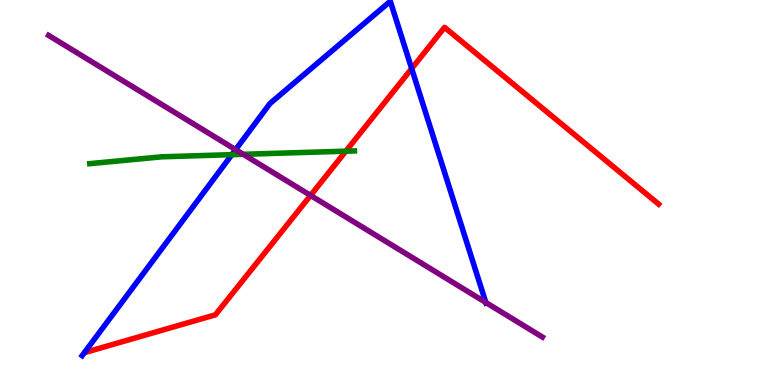[{'lines': ['blue', 'red'], 'intersections': [{'x': 5.31, 'y': 8.22}]}, {'lines': ['green', 'red'], 'intersections': [{'x': 4.46, 'y': 6.07}]}, {'lines': ['purple', 'red'], 'intersections': [{'x': 4.01, 'y': 4.92}]}, {'lines': ['blue', 'green'], 'intersections': [{'x': 2.99, 'y': 5.98}]}, {'lines': ['blue', 'purple'], 'intersections': [{'x': 3.04, 'y': 6.11}, {'x': 6.27, 'y': 2.14}]}, {'lines': ['green', 'purple'], 'intersections': [{'x': 3.14, 'y': 5.99}]}]